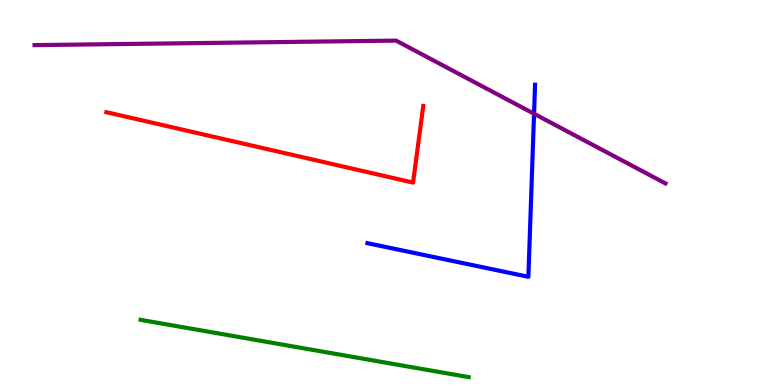[{'lines': ['blue', 'red'], 'intersections': []}, {'lines': ['green', 'red'], 'intersections': []}, {'lines': ['purple', 'red'], 'intersections': []}, {'lines': ['blue', 'green'], 'intersections': []}, {'lines': ['blue', 'purple'], 'intersections': [{'x': 6.89, 'y': 7.05}]}, {'lines': ['green', 'purple'], 'intersections': []}]